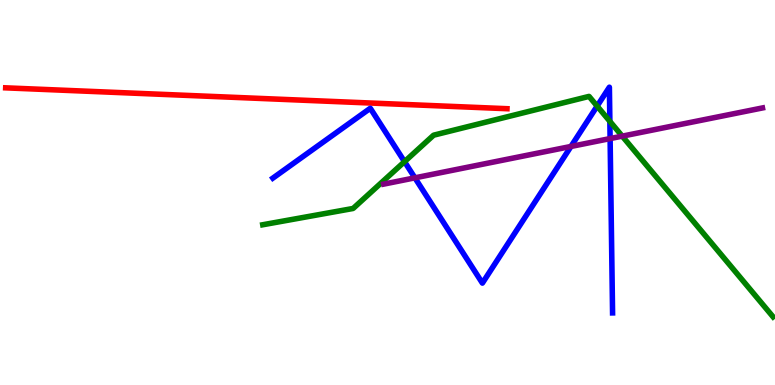[{'lines': ['blue', 'red'], 'intersections': []}, {'lines': ['green', 'red'], 'intersections': []}, {'lines': ['purple', 'red'], 'intersections': []}, {'lines': ['blue', 'green'], 'intersections': [{'x': 5.22, 'y': 5.8}, {'x': 7.7, 'y': 7.24}, {'x': 7.87, 'y': 6.85}]}, {'lines': ['blue', 'purple'], 'intersections': [{'x': 5.35, 'y': 5.38}, {'x': 7.37, 'y': 6.2}, {'x': 7.87, 'y': 6.4}]}, {'lines': ['green', 'purple'], 'intersections': [{'x': 8.03, 'y': 6.46}]}]